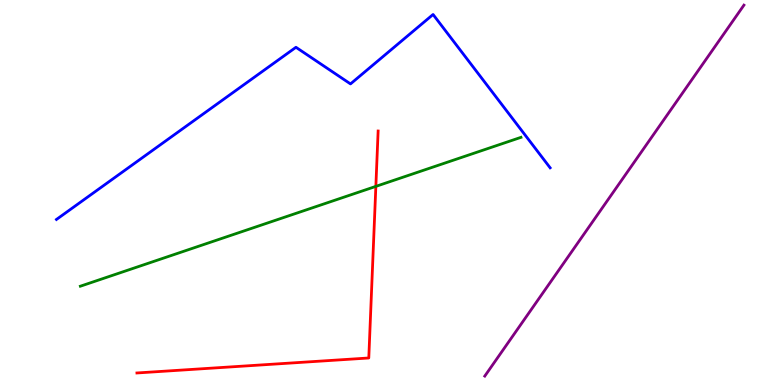[{'lines': ['blue', 'red'], 'intersections': []}, {'lines': ['green', 'red'], 'intersections': [{'x': 4.85, 'y': 5.16}]}, {'lines': ['purple', 'red'], 'intersections': []}, {'lines': ['blue', 'green'], 'intersections': []}, {'lines': ['blue', 'purple'], 'intersections': []}, {'lines': ['green', 'purple'], 'intersections': []}]